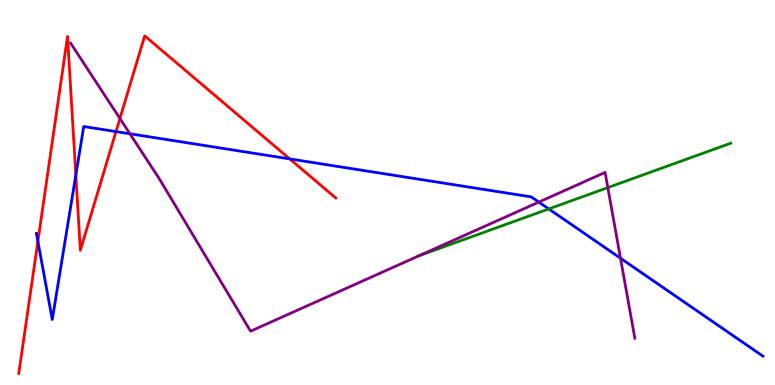[{'lines': ['blue', 'red'], 'intersections': [{'x': 0.489, 'y': 3.73}, {'x': 0.978, 'y': 5.45}, {'x': 1.5, 'y': 6.58}, {'x': 3.74, 'y': 5.87}]}, {'lines': ['green', 'red'], 'intersections': []}, {'lines': ['purple', 'red'], 'intersections': [{'x': 1.55, 'y': 6.92}]}, {'lines': ['blue', 'green'], 'intersections': [{'x': 7.08, 'y': 4.57}]}, {'lines': ['blue', 'purple'], 'intersections': [{'x': 1.68, 'y': 6.53}, {'x': 6.95, 'y': 4.75}, {'x': 8.01, 'y': 3.29}]}, {'lines': ['green', 'purple'], 'intersections': [{'x': 5.4, 'y': 3.35}, {'x': 7.84, 'y': 5.13}]}]